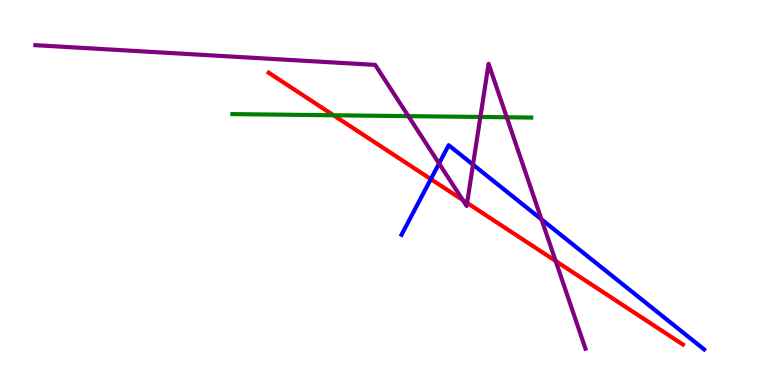[{'lines': ['blue', 'red'], 'intersections': [{'x': 5.56, 'y': 5.35}]}, {'lines': ['green', 'red'], 'intersections': [{'x': 4.3, 'y': 7.01}]}, {'lines': ['purple', 'red'], 'intersections': [{'x': 5.97, 'y': 4.8}, {'x': 6.03, 'y': 4.73}, {'x': 7.17, 'y': 3.22}]}, {'lines': ['blue', 'green'], 'intersections': []}, {'lines': ['blue', 'purple'], 'intersections': [{'x': 5.67, 'y': 5.75}, {'x': 6.1, 'y': 5.72}, {'x': 6.99, 'y': 4.3}]}, {'lines': ['green', 'purple'], 'intersections': [{'x': 5.27, 'y': 6.98}, {'x': 6.2, 'y': 6.96}, {'x': 6.54, 'y': 6.95}]}]